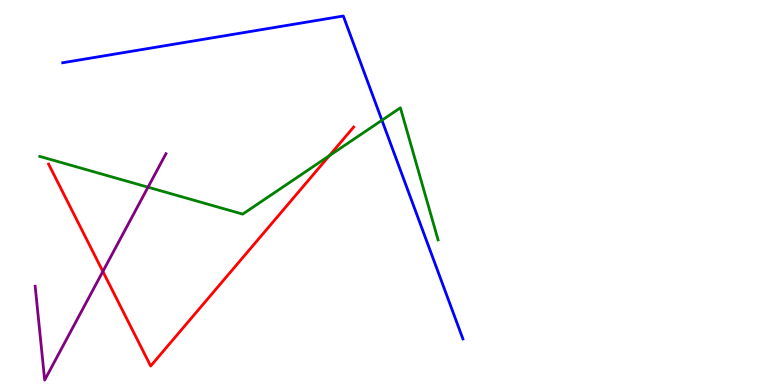[{'lines': ['blue', 'red'], 'intersections': []}, {'lines': ['green', 'red'], 'intersections': [{'x': 4.25, 'y': 5.95}]}, {'lines': ['purple', 'red'], 'intersections': [{'x': 1.33, 'y': 2.95}]}, {'lines': ['blue', 'green'], 'intersections': [{'x': 4.93, 'y': 6.88}]}, {'lines': ['blue', 'purple'], 'intersections': []}, {'lines': ['green', 'purple'], 'intersections': [{'x': 1.91, 'y': 5.14}]}]